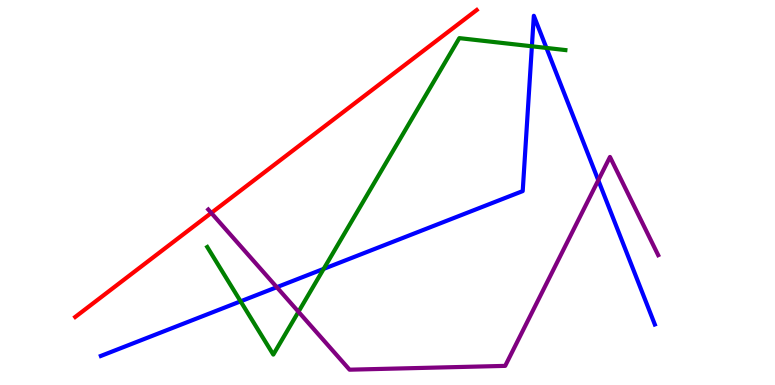[{'lines': ['blue', 'red'], 'intersections': []}, {'lines': ['green', 'red'], 'intersections': []}, {'lines': ['purple', 'red'], 'intersections': [{'x': 2.73, 'y': 4.47}]}, {'lines': ['blue', 'green'], 'intersections': [{'x': 3.1, 'y': 2.17}, {'x': 4.18, 'y': 3.02}, {'x': 6.86, 'y': 8.8}, {'x': 7.05, 'y': 8.76}]}, {'lines': ['blue', 'purple'], 'intersections': [{'x': 3.57, 'y': 2.54}, {'x': 7.72, 'y': 5.32}]}, {'lines': ['green', 'purple'], 'intersections': [{'x': 3.85, 'y': 1.9}]}]